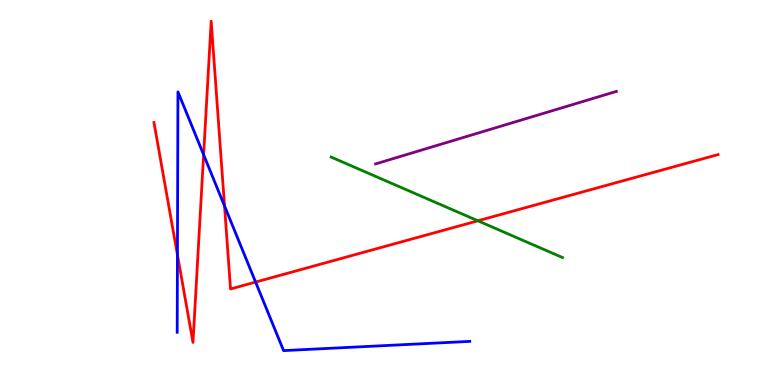[{'lines': ['blue', 'red'], 'intersections': [{'x': 2.29, 'y': 3.38}, {'x': 2.63, 'y': 5.98}, {'x': 2.9, 'y': 4.65}, {'x': 3.3, 'y': 2.67}]}, {'lines': ['green', 'red'], 'intersections': [{'x': 6.17, 'y': 4.27}]}, {'lines': ['purple', 'red'], 'intersections': []}, {'lines': ['blue', 'green'], 'intersections': []}, {'lines': ['blue', 'purple'], 'intersections': []}, {'lines': ['green', 'purple'], 'intersections': []}]